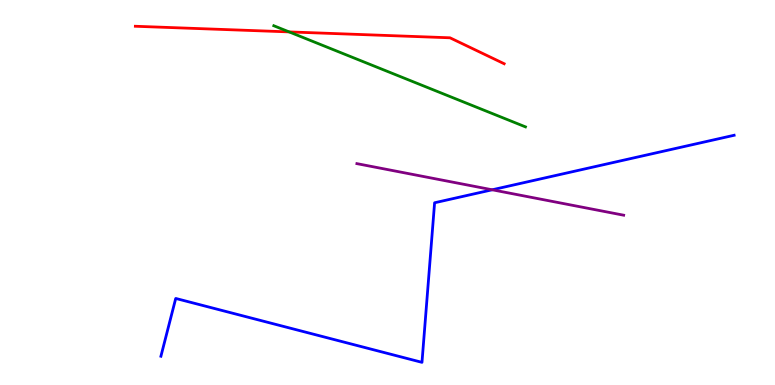[{'lines': ['blue', 'red'], 'intersections': []}, {'lines': ['green', 'red'], 'intersections': [{'x': 3.73, 'y': 9.17}]}, {'lines': ['purple', 'red'], 'intersections': []}, {'lines': ['blue', 'green'], 'intersections': []}, {'lines': ['blue', 'purple'], 'intersections': [{'x': 6.35, 'y': 5.07}]}, {'lines': ['green', 'purple'], 'intersections': []}]